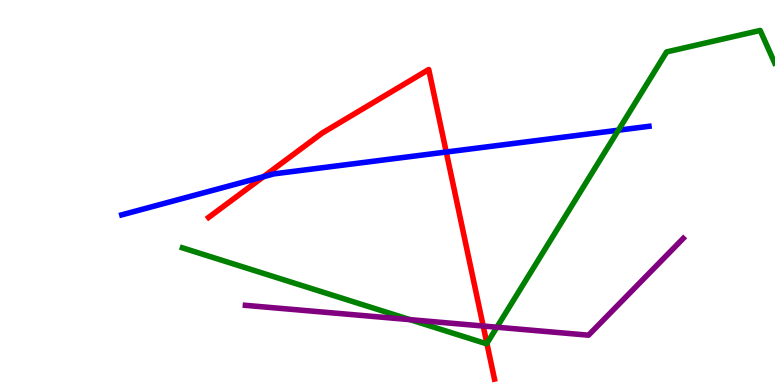[{'lines': ['blue', 'red'], 'intersections': [{'x': 3.4, 'y': 5.41}, {'x': 5.76, 'y': 6.05}]}, {'lines': ['green', 'red'], 'intersections': [{'x': 6.28, 'y': 1.08}]}, {'lines': ['purple', 'red'], 'intersections': [{'x': 6.23, 'y': 1.53}]}, {'lines': ['blue', 'green'], 'intersections': [{'x': 7.98, 'y': 6.62}]}, {'lines': ['blue', 'purple'], 'intersections': []}, {'lines': ['green', 'purple'], 'intersections': [{'x': 5.29, 'y': 1.7}, {'x': 6.41, 'y': 1.5}]}]